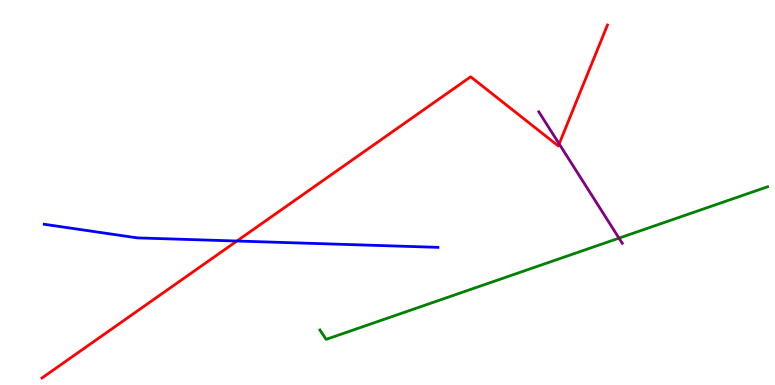[{'lines': ['blue', 'red'], 'intersections': [{'x': 3.06, 'y': 3.74}]}, {'lines': ['green', 'red'], 'intersections': []}, {'lines': ['purple', 'red'], 'intersections': [{'x': 7.22, 'y': 6.26}]}, {'lines': ['blue', 'green'], 'intersections': []}, {'lines': ['blue', 'purple'], 'intersections': []}, {'lines': ['green', 'purple'], 'intersections': [{'x': 7.99, 'y': 3.81}]}]